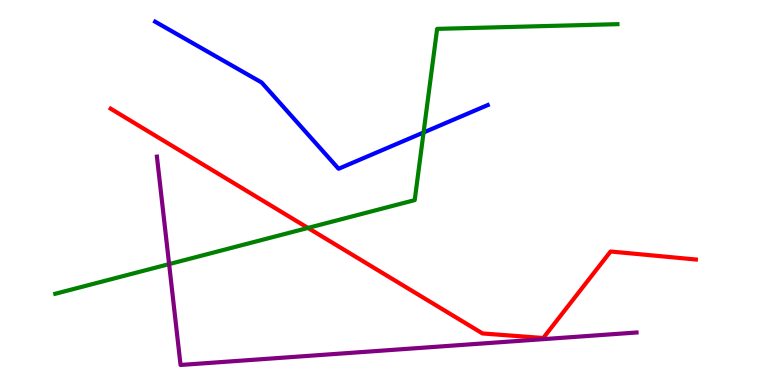[{'lines': ['blue', 'red'], 'intersections': []}, {'lines': ['green', 'red'], 'intersections': [{'x': 3.97, 'y': 4.08}]}, {'lines': ['purple', 'red'], 'intersections': []}, {'lines': ['blue', 'green'], 'intersections': [{'x': 5.47, 'y': 6.56}]}, {'lines': ['blue', 'purple'], 'intersections': []}, {'lines': ['green', 'purple'], 'intersections': [{'x': 2.18, 'y': 3.14}]}]